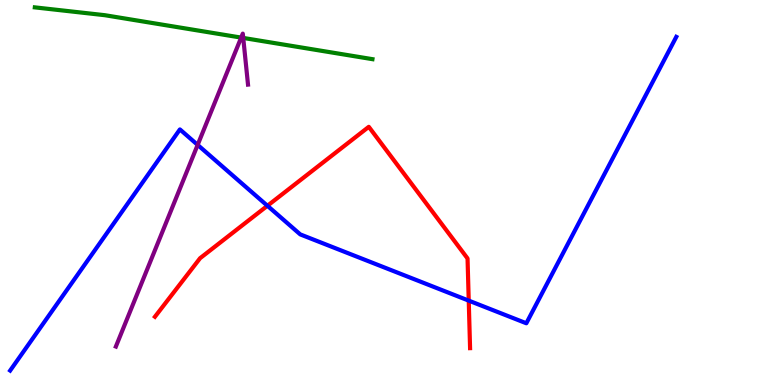[{'lines': ['blue', 'red'], 'intersections': [{'x': 3.45, 'y': 4.66}, {'x': 6.05, 'y': 2.19}]}, {'lines': ['green', 'red'], 'intersections': []}, {'lines': ['purple', 'red'], 'intersections': []}, {'lines': ['blue', 'green'], 'intersections': []}, {'lines': ['blue', 'purple'], 'intersections': [{'x': 2.55, 'y': 6.24}]}, {'lines': ['green', 'purple'], 'intersections': [{'x': 3.11, 'y': 9.02}, {'x': 3.14, 'y': 9.01}]}]